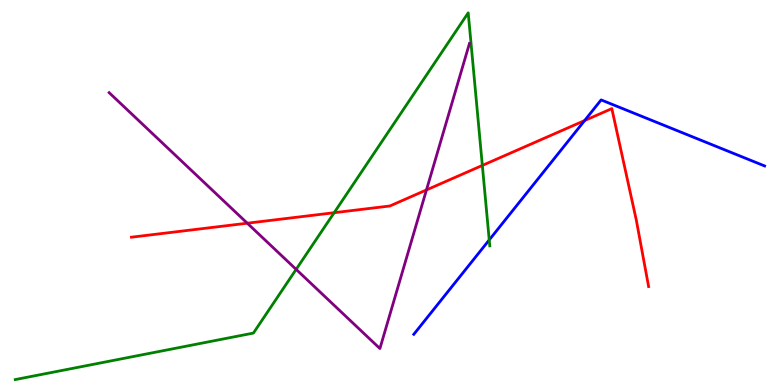[{'lines': ['blue', 'red'], 'intersections': [{'x': 7.54, 'y': 6.87}]}, {'lines': ['green', 'red'], 'intersections': [{'x': 4.31, 'y': 4.48}, {'x': 6.22, 'y': 5.7}]}, {'lines': ['purple', 'red'], 'intersections': [{'x': 3.19, 'y': 4.2}, {'x': 5.5, 'y': 5.07}]}, {'lines': ['blue', 'green'], 'intersections': [{'x': 6.31, 'y': 3.77}]}, {'lines': ['blue', 'purple'], 'intersections': []}, {'lines': ['green', 'purple'], 'intersections': [{'x': 3.82, 'y': 3.0}]}]